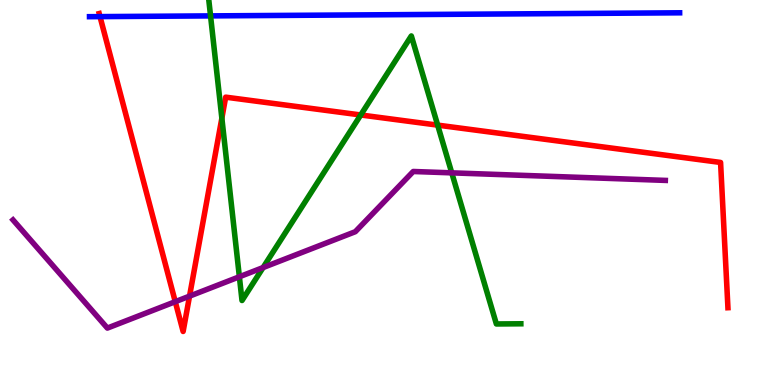[{'lines': ['blue', 'red'], 'intersections': [{'x': 1.29, 'y': 9.57}]}, {'lines': ['green', 'red'], 'intersections': [{'x': 2.86, 'y': 6.93}, {'x': 4.65, 'y': 7.01}, {'x': 5.65, 'y': 6.75}]}, {'lines': ['purple', 'red'], 'intersections': [{'x': 2.26, 'y': 2.16}, {'x': 2.45, 'y': 2.31}]}, {'lines': ['blue', 'green'], 'intersections': [{'x': 2.72, 'y': 9.59}]}, {'lines': ['blue', 'purple'], 'intersections': []}, {'lines': ['green', 'purple'], 'intersections': [{'x': 3.09, 'y': 2.81}, {'x': 3.39, 'y': 3.05}, {'x': 5.83, 'y': 5.51}]}]